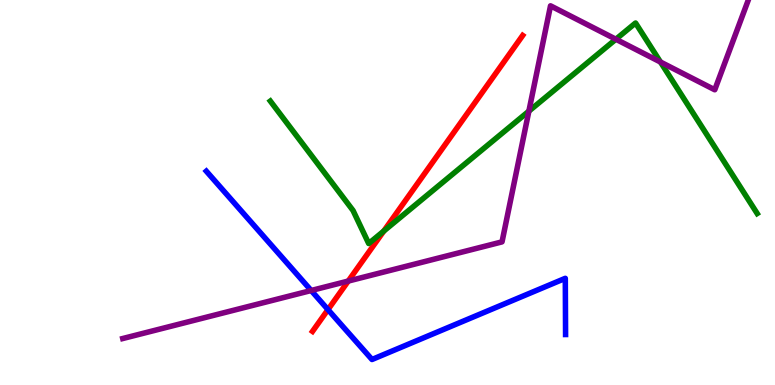[{'lines': ['blue', 'red'], 'intersections': [{'x': 4.23, 'y': 1.96}]}, {'lines': ['green', 'red'], 'intersections': [{'x': 4.95, 'y': 4.0}]}, {'lines': ['purple', 'red'], 'intersections': [{'x': 4.49, 'y': 2.7}]}, {'lines': ['blue', 'green'], 'intersections': []}, {'lines': ['blue', 'purple'], 'intersections': [{'x': 4.02, 'y': 2.45}]}, {'lines': ['green', 'purple'], 'intersections': [{'x': 6.82, 'y': 7.11}, {'x': 7.95, 'y': 8.98}, {'x': 8.52, 'y': 8.39}]}]